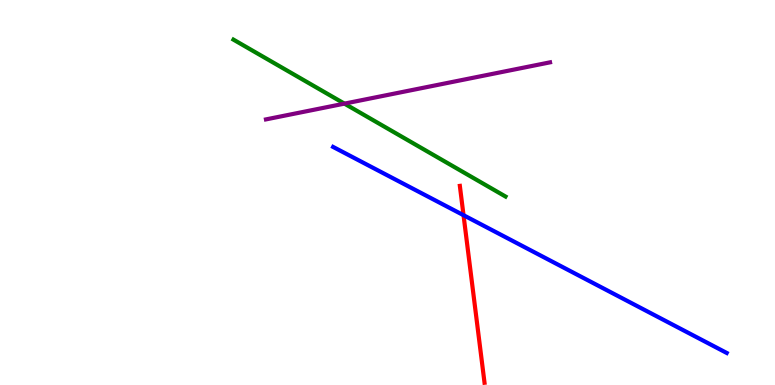[{'lines': ['blue', 'red'], 'intersections': [{'x': 5.98, 'y': 4.41}]}, {'lines': ['green', 'red'], 'intersections': []}, {'lines': ['purple', 'red'], 'intersections': []}, {'lines': ['blue', 'green'], 'intersections': []}, {'lines': ['blue', 'purple'], 'intersections': []}, {'lines': ['green', 'purple'], 'intersections': [{'x': 4.44, 'y': 7.31}]}]